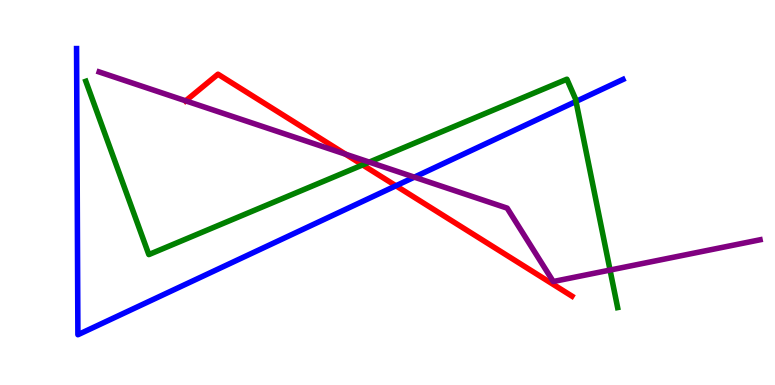[{'lines': ['blue', 'red'], 'intersections': [{'x': 5.11, 'y': 5.17}]}, {'lines': ['green', 'red'], 'intersections': [{'x': 4.68, 'y': 5.72}]}, {'lines': ['purple', 'red'], 'intersections': [{'x': 2.4, 'y': 7.38}, {'x': 4.46, 'y': 6.0}]}, {'lines': ['blue', 'green'], 'intersections': [{'x': 7.43, 'y': 7.36}]}, {'lines': ['blue', 'purple'], 'intersections': [{'x': 5.35, 'y': 5.4}]}, {'lines': ['green', 'purple'], 'intersections': [{'x': 4.76, 'y': 5.79}, {'x': 7.87, 'y': 2.99}]}]